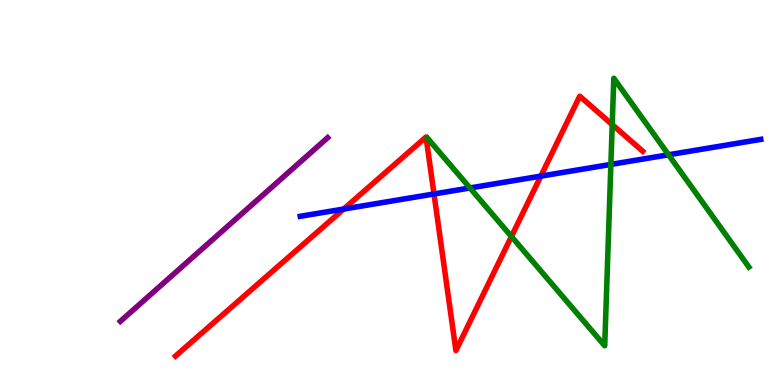[{'lines': ['blue', 'red'], 'intersections': [{'x': 4.43, 'y': 4.57}, {'x': 5.6, 'y': 4.96}, {'x': 6.98, 'y': 5.43}]}, {'lines': ['green', 'red'], 'intersections': [{'x': 6.6, 'y': 3.86}, {'x': 7.9, 'y': 6.76}]}, {'lines': ['purple', 'red'], 'intersections': []}, {'lines': ['blue', 'green'], 'intersections': [{'x': 6.06, 'y': 5.12}, {'x': 7.88, 'y': 5.73}, {'x': 8.63, 'y': 5.98}]}, {'lines': ['blue', 'purple'], 'intersections': []}, {'lines': ['green', 'purple'], 'intersections': []}]